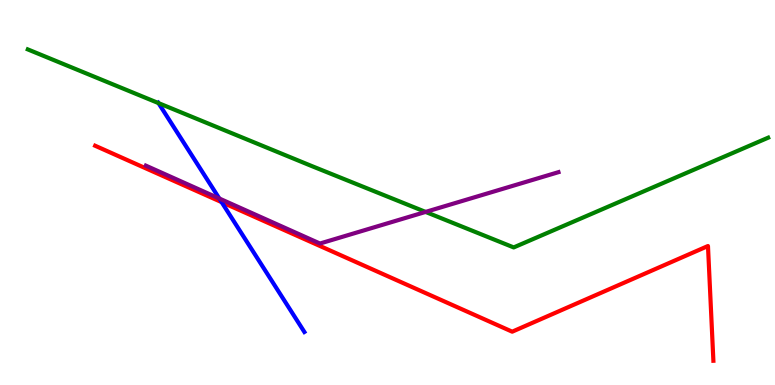[{'lines': ['blue', 'red'], 'intersections': [{'x': 2.86, 'y': 4.75}]}, {'lines': ['green', 'red'], 'intersections': []}, {'lines': ['purple', 'red'], 'intersections': []}, {'lines': ['blue', 'green'], 'intersections': [{'x': 2.05, 'y': 7.32}]}, {'lines': ['blue', 'purple'], 'intersections': [{'x': 2.83, 'y': 4.84}]}, {'lines': ['green', 'purple'], 'intersections': [{'x': 5.49, 'y': 4.5}]}]